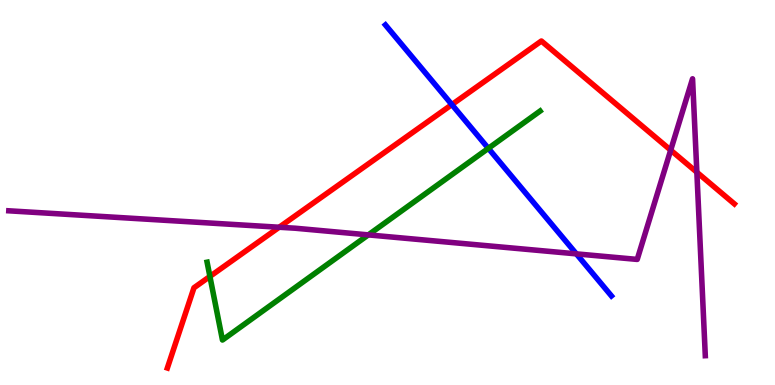[{'lines': ['blue', 'red'], 'intersections': [{'x': 5.83, 'y': 7.28}]}, {'lines': ['green', 'red'], 'intersections': [{'x': 2.71, 'y': 2.82}]}, {'lines': ['purple', 'red'], 'intersections': [{'x': 3.6, 'y': 4.1}, {'x': 8.65, 'y': 6.1}, {'x': 8.99, 'y': 5.53}]}, {'lines': ['blue', 'green'], 'intersections': [{'x': 6.3, 'y': 6.15}]}, {'lines': ['blue', 'purple'], 'intersections': [{'x': 7.44, 'y': 3.41}]}, {'lines': ['green', 'purple'], 'intersections': [{'x': 4.75, 'y': 3.9}]}]